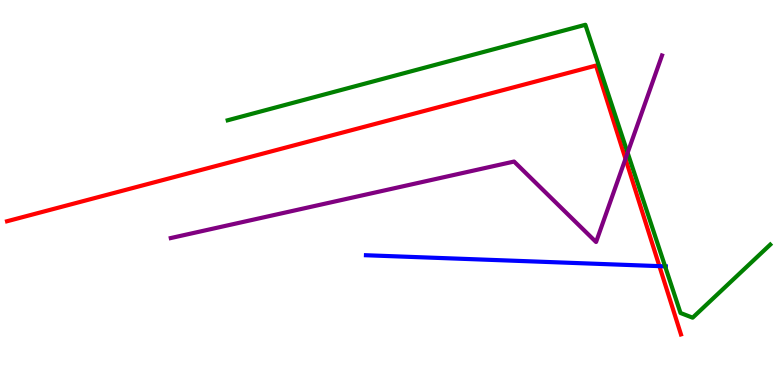[{'lines': ['blue', 'red'], 'intersections': [{'x': 8.51, 'y': 3.09}]}, {'lines': ['green', 'red'], 'intersections': []}, {'lines': ['purple', 'red'], 'intersections': [{'x': 8.07, 'y': 5.87}]}, {'lines': ['blue', 'green'], 'intersections': [{'x': 8.58, 'y': 3.08}]}, {'lines': ['blue', 'purple'], 'intersections': []}, {'lines': ['green', 'purple'], 'intersections': [{'x': 8.1, 'y': 6.03}]}]